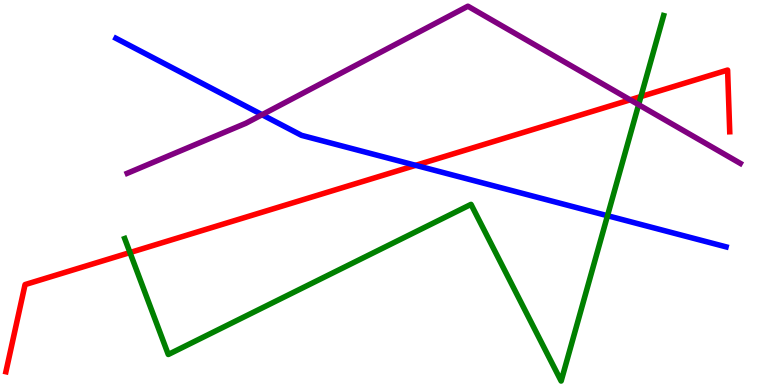[{'lines': ['blue', 'red'], 'intersections': [{'x': 5.36, 'y': 5.71}]}, {'lines': ['green', 'red'], 'intersections': [{'x': 1.68, 'y': 3.44}, {'x': 8.27, 'y': 7.49}]}, {'lines': ['purple', 'red'], 'intersections': [{'x': 8.13, 'y': 7.41}]}, {'lines': ['blue', 'green'], 'intersections': [{'x': 7.84, 'y': 4.4}]}, {'lines': ['blue', 'purple'], 'intersections': [{'x': 3.38, 'y': 7.02}]}, {'lines': ['green', 'purple'], 'intersections': [{'x': 8.24, 'y': 7.28}]}]